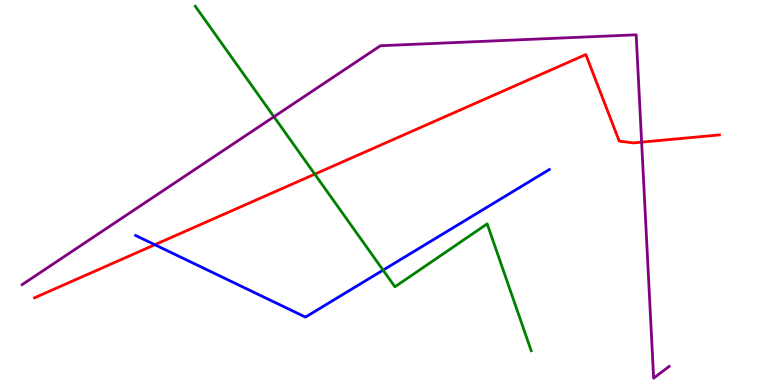[{'lines': ['blue', 'red'], 'intersections': [{'x': 2.0, 'y': 3.64}]}, {'lines': ['green', 'red'], 'intersections': [{'x': 4.06, 'y': 5.48}]}, {'lines': ['purple', 'red'], 'intersections': [{'x': 8.28, 'y': 6.31}]}, {'lines': ['blue', 'green'], 'intersections': [{'x': 4.94, 'y': 2.98}]}, {'lines': ['blue', 'purple'], 'intersections': []}, {'lines': ['green', 'purple'], 'intersections': [{'x': 3.53, 'y': 6.97}]}]